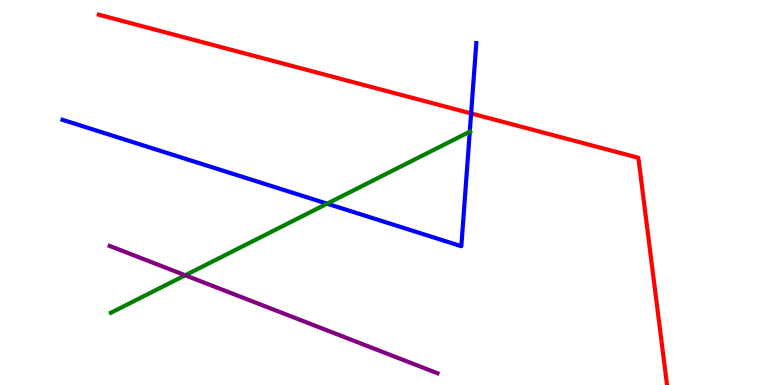[{'lines': ['blue', 'red'], 'intersections': [{'x': 6.08, 'y': 7.05}]}, {'lines': ['green', 'red'], 'intersections': []}, {'lines': ['purple', 'red'], 'intersections': []}, {'lines': ['blue', 'green'], 'intersections': [{'x': 4.22, 'y': 4.71}, {'x': 6.06, 'y': 6.58}]}, {'lines': ['blue', 'purple'], 'intersections': []}, {'lines': ['green', 'purple'], 'intersections': [{'x': 2.39, 'y': 2.85}]}]